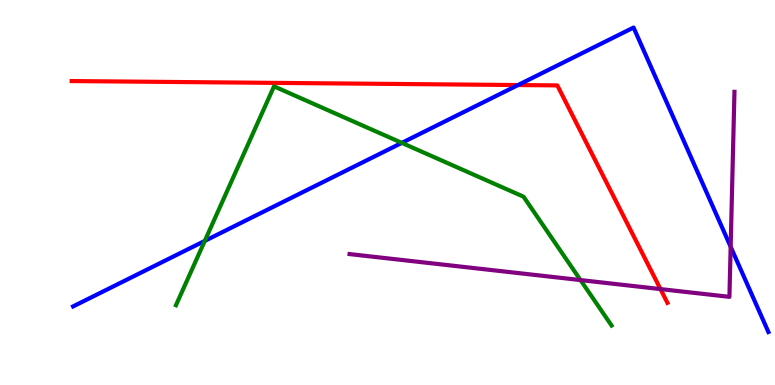[{'lines': ['blue', 'red'], 'intersections': [{'x': 6.68, 'y': 7.79}]}, {'lines': ['green', 'red'], 'intersections': []}, {'lines': ['purple', 'red'], 'intersections': [{'x': 8.52, 'y': 2.49}]}, {'lines': ['blue', 'green'], 'intersections': [{'x': 2.64, 'y': 3.74}, {'x': 5.18, 'y': 6.29}]}, {'lines': ['blue', 'purple'], 'intersections': [{'x': 9.43, 'y': 3.59}]}, {'lines': ['green', 'purple'], 'intersections': [{'x': 7.49, 'y': 2.73}]}]